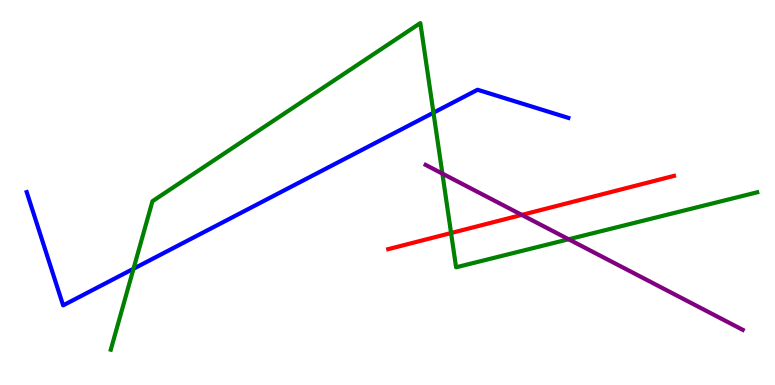[{'lines': ['blue', 'red'], 'intersections': []}, {'lines': ['green', 'red'], 'intersections': [{'x': 5.82, 'y': 3.95}]}, {'lines': ['purple', 'red'], 'intersections': [{'x': 6.73, 'y': 4.42}]}, {'lines': ['blue', 'green'], 'intersections': [{'x': 1.72, 'y': 3.02}, {'x': 5.59, 'y': 7.07}]}, {'lines': ['blue', 'purple'], 'intersections': []}, {'lines': ['green', 'purple'], 'intersections': [{'x': 5.71, 'y': 5.49}, {'x': 7.34, 'y': 3.79}]}]